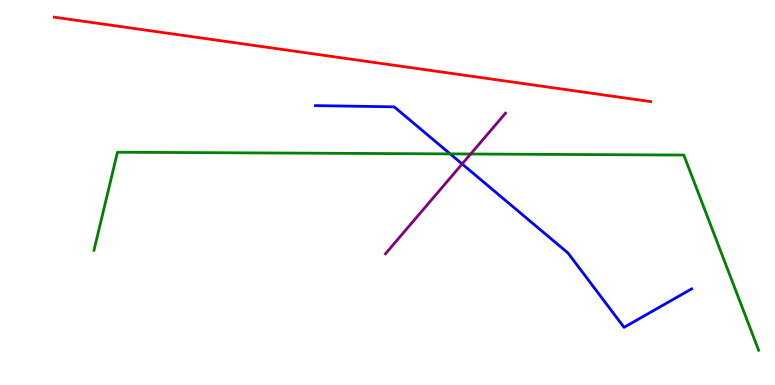[{'lines': ['blue', 'red'], 'intersections': []}, {'lines': ['green', 'red'], 'intersections': []}, {'lines': ['purple', 'red'], 'intersections': []}, {'lines': ['blue', 'green'], 'intersections': [{'x': 5.81, 'y': 6.0}]}, {'lines': ['blue', 'purple'], 'intersections': [{'x': 5.96, 'y': 5.74}]}, {'lines': ['green', 'purple'], 'intersections': [{'x': 6.07, 'y': 6.0}]}]